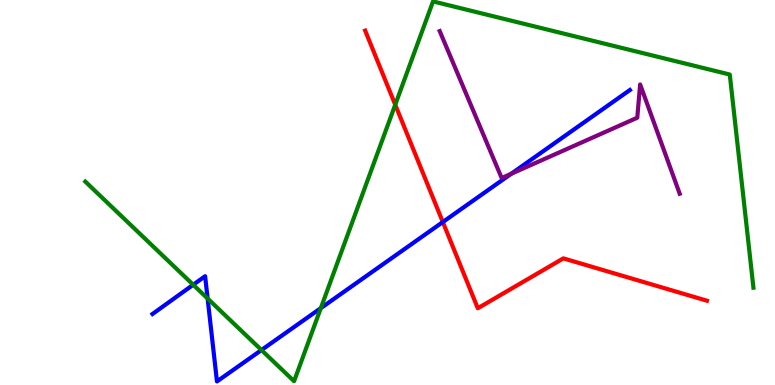[{'lines': ['blue', 'red'], 'intersections': [{'x': 5.71, 'y': 4.23}]}, {'lines': ['green', 'red'], 'intersections': [{'x': 5.1, 'y': 7.28}]}, {'lines': ['purple', 'red'], 'intersections': []}, {'lines': ['blue', 'green'], 'intersections': [{'x': 2.49, 'y': 2.6}, {'x': 2.68, 'y': 2.25}, {'x': 3.37, 'y': 0.908}, {'x': 4.14, 'y': 2.0}]}, {'lines': ['blue', 'purple'], 'intersections': [{'x': 6.6, 'y': 5.49}]}, {'lines': ['green', 'purple'], 'intersections': []}]